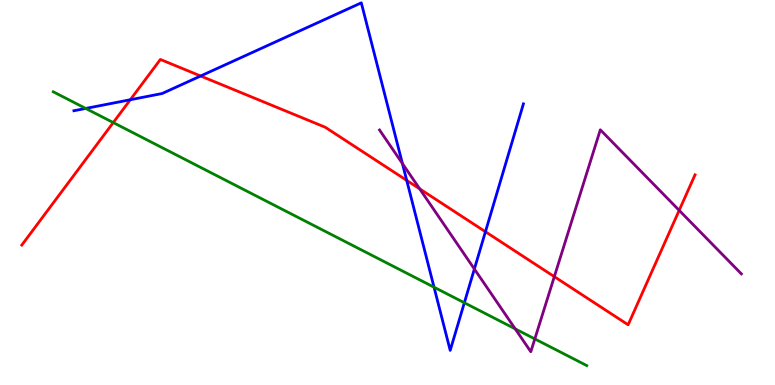[{'lines': ['blue', 'red'], 'intersections': [{'x': 1.68, 'y': 7.41}, {'x': 2.59, 'y': 8.03}, {'x': 5.25, 'y': 5.31}, {'x': 6.26, 'y': 3.98}]}, {'lines': ['green', 'red'], 'intersections': [{'x': 1.46, 'y': 6.82}]}, {'lines': ['purple', 'red'], 'intersections': [{'x': 5.42, 'y': 5.09}, {'x': 7.15, 'y': 2.81}, {'x': 8.76, 'y': 4.54}]}, {'lines': ['blue', 'green'], 'intersections': [{'x': 1.11, 'y': 7.18}, {'x': 5.6, 'y': 2.54}, {'x': 5.99, 'y': 2.14}]}, {'lines': ['blue', 'purple'], 'intersections': [{'x': 5.19, 'y': 5.75}, {'x': 6.12, 'y': 3.01}]}, {'lines': ['green', 'purple'], 'intersections': [{'x': 6.65, 'y': 1.46}, {'x': 6.9, 'y': 1.2}]}]